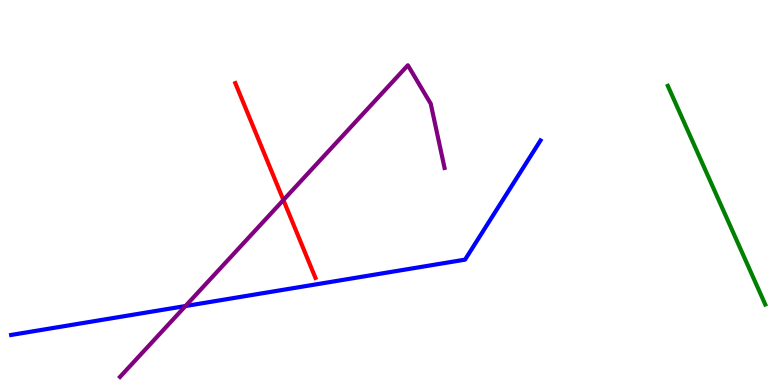[{'lines': ['blue', 'red'], 'intersections': []}, {'lines': ['green', 'red'], 'intersections': []}, {'lines': ['purple', 'red'], 'intersections': [{'x': 3.66, 'y': 4.8}]}, {'lines': ['blue', 'green'], 'intersections': []}, {'lines': ['blue', 'purple'], 'intersections': [{'x': 2.39, 'y': 2.05}]}, {'lines': ['green', 'purple'], 'intersections': []}]